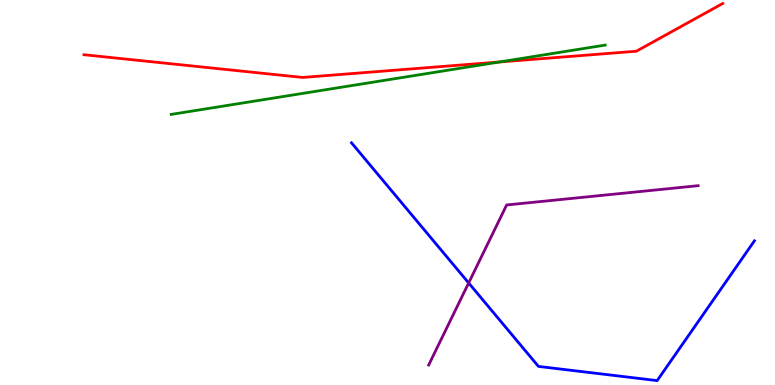[{'lines': ['blue', 'red'], 'intersections': []}, {'lines': ['green', 'red'], 'intersections': [{'x': 6.44, 'y': 8.39}]}, {'lines': ['purple', 'red'], 'intersections': []}, {'lines': ['blue', 'green'], 'intersections': []}, {'lines': ['blue', 'purple'], 'intersections': [{'x': 6.05, 'y': 2.65}]}, {'lines': ['green', 'purple'], 'intersections': []}]